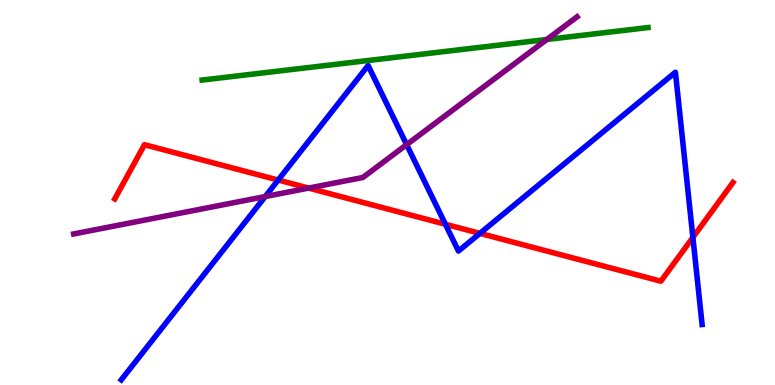[{'lines': ['blue', 'red'], 'intersections': [{'x': 3.59, 'y': 5.32}, {'x': 5.75, 'y': 4.18}, {'x': 6.19, 'y': 3.94}, {'x': 8.94, 'y': 3.83}]}, {'lines': ['green', 'red'], 'intersections': []}, {'lines': ['purple', 'red'], 'intersections': [{'x': 3.98, 'y': 5.11}]}, {'lines': ['blue', 'green'], 'intersections': []}, {'lines': ['blue', 'purple'], 'intersections': [{'x': 3.42, 'y': 4.89}, {'x': 5.25, 'y': 6.24}]}, {'lines': ['green', 'purple'], 'intersections': [{'x': 7.06, 'y': 8.97}]}]